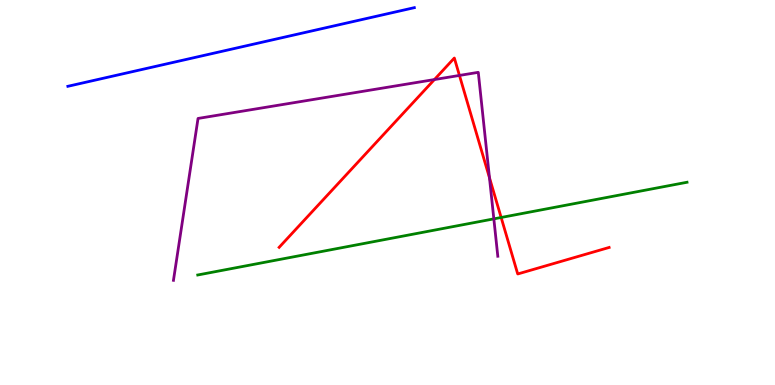[{'lines': ['blue', 'red'], 'intersections': []}, {'lines': ['green', 'red'], 'intersections': [{'x': 6.47, 'y': 4.35}]}, {'lines': ['purple', 'red'], 'intersections': [{'x': 5.61, 'y': 7.93}, {'x': 5.93, 'y': 8.04}, {'x': 6.32, 'y': 5.38}]}, {'lines': ['blue', 'green'], 'intersections': []}, {'lines': ['blue', 'purple'], 'intersections': []}, {'lines': ['green', 'purple'], 'intersections': [{'x': 6.37, 'y': 4.32}]}]